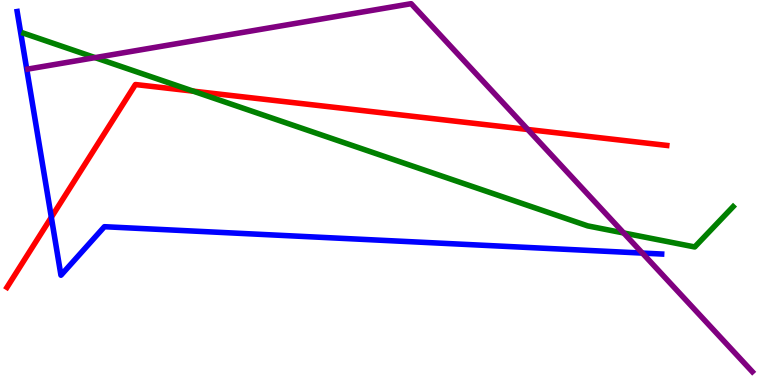[{'lines': ['blue', 'red'], 'intersections': [{'x': 0.662, 'y': 4.36}]}, {'lines': ['green', 'red'], 'intersections': [{'x': 2.49, 'y': 7.63}]}, {'lines': ['purple', 'red'], 'intersections': [{'x': 6.81, 'y': 6.64}]}, {'lines': ['blue', 'green'], 'intersections': []}, {'lines': ['blue', 'purple'], 'intersections': [{'x': 8.29, 'y': 3.43}]}, {'lines': ['green', 'purple'], 'intersections': [{'x': 1.23, 'y': 8.5}, {'x': 8.05, 'y': 3.95}]}]